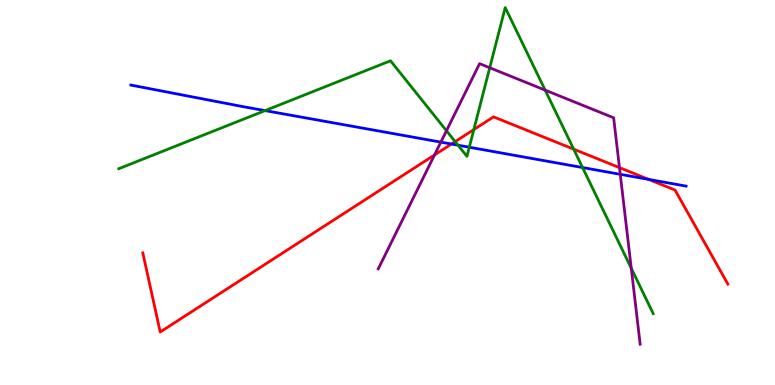[{'lines': ['blue', 'red'], 'intersections': [{'x': 5.83, 'y': 6.26}, {'x': 8.37, 'y': 5.34}]}, {'lines': ['green', 'red'], 'intersections': [{'x': 5.87, 'y': 6.32}, {'x': 6.11, 'y': 6.63}, {'x': 7.4, 'y': 6.13}]}, {'lines': ['purple', 'red'], 'intersections': [{'x': 5.61, 'y': 5.98}, {'x': 7.99, 'y': 5.65}]}, {'lines': ['blue', 'green'], 'intersections': [{'x': 3.42, 'y': 7.13}, {'x': 5.91, 'y': 6.23}, {'x': 6.06, 'y': 6.18}, {'x': 7.52, 'y': 5.65}]}, {'lines': ['blue', 'purple'], 'intersections': [{'x': 5.69, 'y': 6.31}, {'x': 8.0, 'y': 5.47}]}, {'lines': ['green', 'purple'], 'intersections': [{'x': 5.76, 'y': 6.6}, {'x': 6.32, 'y': 8.24}, {'x': 7.03, 'y': 7.66}, {'x': 8.15, 'y': 3.03}]}]